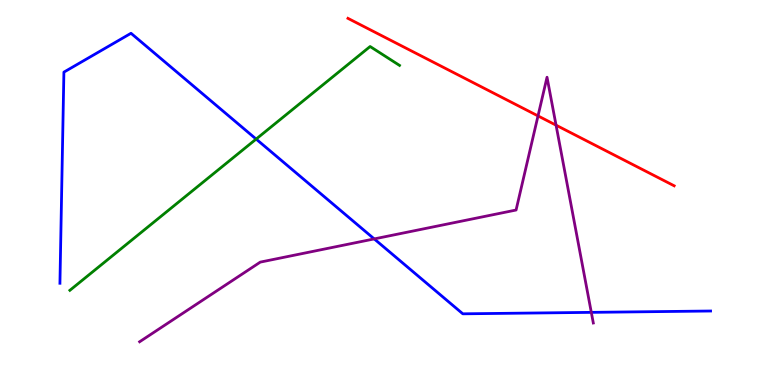[{'lines': ['blue', 'red'], 'intersections': []}, {'lines': ['green', 'red'], 'intersections': []}, {'lines': ['purple', 'red'], 'intersections': [{'x': 6.94, 'y': 6.99}, {'x': 7.17, 'y': 6.75}]}, {'lines': ['blue', 'green'], 'intersections': [{'x': 3.3, 'y': 6.39}]}, {'lines': ['blue', 'purple'], 'intersections': [{'x': 4.83, 'y': 3.79}, {'x': 7.63, 'y': 1.89}]}, {'lines': ['green', 'purple'], 'intersections': []}]